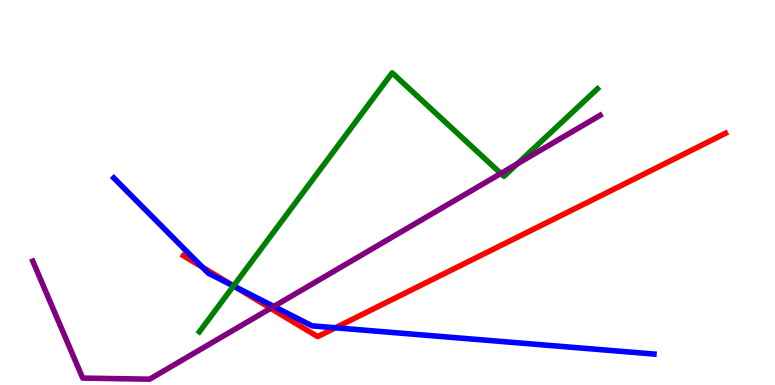[{'lines': ['blue', 'red'], 'intersections': [{'x': 2.61, 'y': 3.06}, {'x': 3.02, 'y': 2.56}, {'x': 4.33, 'y': 1.49}]}, {'lines': ['green', 'red'], 'intersections': [{'x': 3.01, 'y': 2.57}]}, {'lines': ['purple', 'red'], 'intersections': [{'x': 3.49, 'y': 1.99}]}, {'lines': ['blue', 'green'], 'intersections': [{'x': 3.01, 'y': 2.57}]}, {'lines': ['blue', 'purple'], 'intersections': [{'x': 3.53, 'y': 2.04}]}, {'lines': ['green', 'purple'], 'intersections': [{'x': 6.46, 'y': 5.49}, {'x': 6.67, 'y': 5.74}]}]